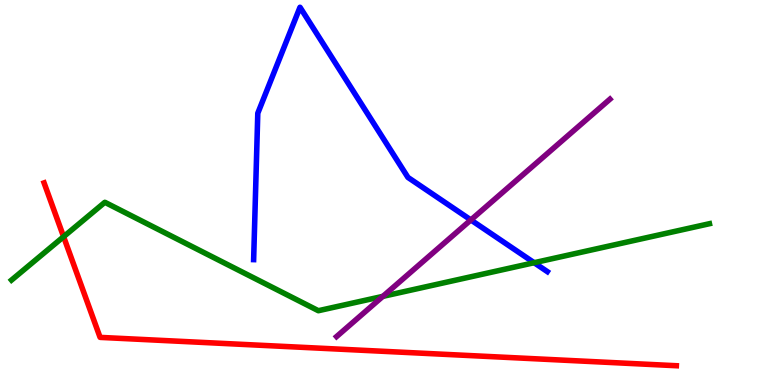[{'lines': ['blue', 'red'], 'intersections': []}, {'lines': ['green', 'red'], 'intersections': [{'x': 0.821, 'y': 3.85}]}, {'lines': ['purple', 'red'], 'intersections': []}, {'lines': ['blue', 'green'], 'intersections': [{'x': 6.89, 'y': 3.18}]}, {'lines': ['blue', 'purple'], 'intersections': [{'x': 6.08, 'y': 4.29}]}, {'lines': ['green', 'purple'], 'intersections': [{'x': 4.94, 'y': 2.3}]}]